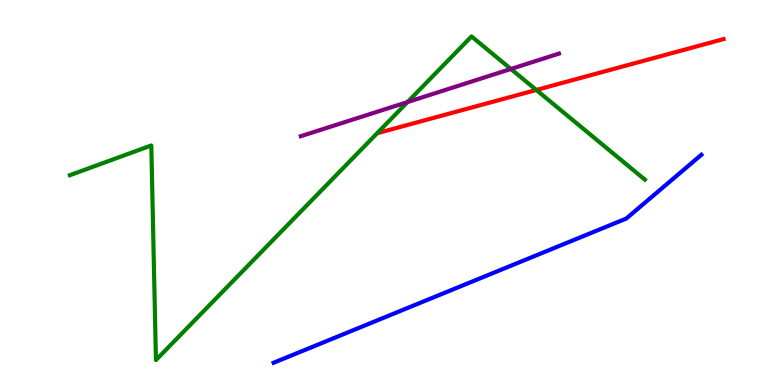[{'lines': ['blue', 'red'], 'intersections': []}, {'lines': ['green', 'red'], 'intersections': [{'x': 6.92, 'y': 7.66}]}, {'lines': ['purple', 'red'], 'intersections': []}, {'lines': ['blue', 'green'], 'intersections': []}, {'lines': ['blue', 'purple'], 'intersections': []}, {'lines': ['green', 'purple'], 'intersections': [{'x': 5.26, 'y': 7.35}, {'x': 6.59, 'y': 8.21}]}]